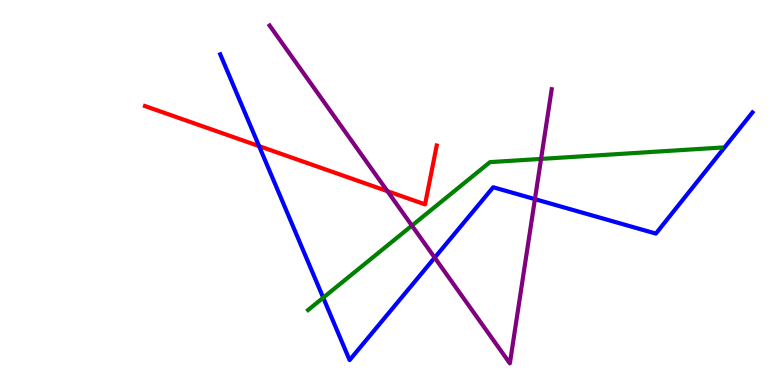[{'lines': ['blue', 'red'], 'intersections': [{'x': 3.34, 'y': 6.2}]}, {'lines': ['green', 'red'], 'intersections': []}, {'lines': ['purple', 'red'], 'intersections': [{'x': 5.0, 'y': 5.03}]}, {'lines': ['blue', 'green'], 'intersections': [{'x': 4.17, 'y': 2.27}]}, {'lines': ['blue', 'purple'], 'intersections': [{'x': 5.61, 'y': 3.31}, {'x': 6.9, 'y': 4.83}]}, {'lines': ['green', 'purple'], 'intersections': [{'x': 5.32, 'y': 4.14}, {'x': 6.98, 'y': 5.87}]}]